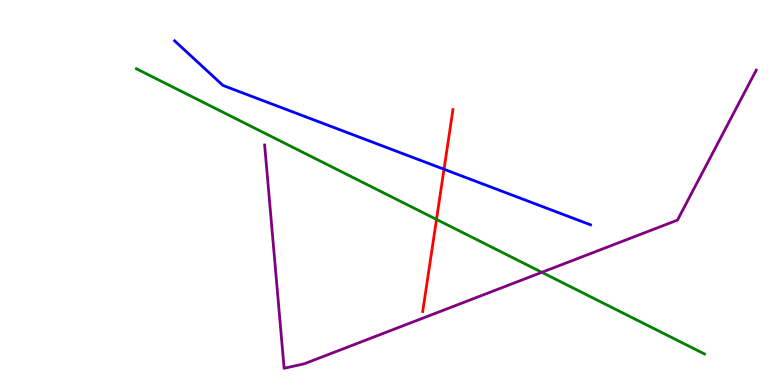[{'lines': ['blue', 'red'], 'intersections': [{'x': 5.73, 'y': 5.6}]}, {'lines': ['green', 'red'], 'intersections': [{'x': 5.63, 'y': 4.3}]}, {'lines': ['purple', 'red'], 'intersections': []}, {'lines': ['blue', 'green'], 'intersections': []}, {'lines': ['blue', 'purple'], 'intersections': []}, {'lines': ['green', 'purple'], 'intersections': [{'x': 6.99, 'y': 2.93}]}]